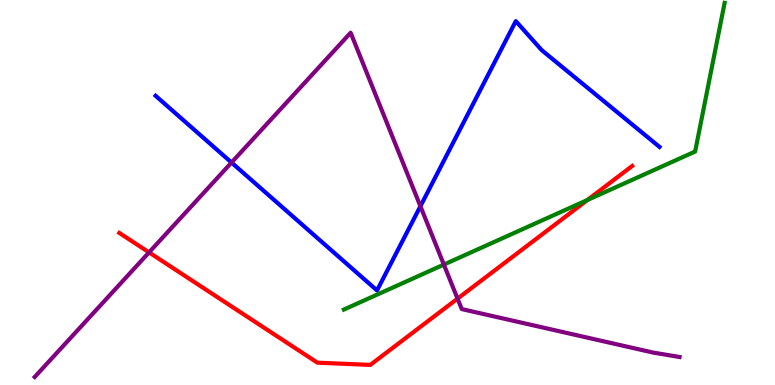[{'lines': ['blue', 'red'], 'intersections': []}, {'lines': ['green', 'red'], 'intersections': [{'x': 7.58, 'y': 4.8}]}, {'lines': ['purple', 'red'], 'intersections': [{'x': 1.92, 'y': 3.44}, {'x': 5.9, 'y': 2.24}]}, {'lines': ['blue', 'green'], 'intersections': []}, {'lines': ['blue', 'purple'], 'intersections': [{'x': 2.99, 'y': 5.78}, {'x': 5.42, 'y': 4.64}]}, {'lines': ['green', 'purple'], 'intersections': [{'x': 5.73, 'y': 3.13}]}]